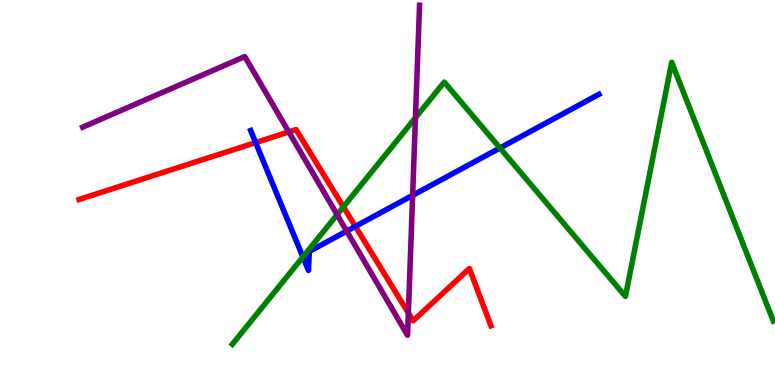[{'lines': ['blue', 'red'], 'intersections': [{'x': 3.3, 'y': 6.3}, {'x': 4.59, 'y': 4.12}]}, {'lines': ['green', 'red'], 'intersections': [{'x': 4.43, 'y': 4.63}]}, {'lines': ['purple', 'red'], 'intersections': [{'x': 3.73, 'y': 6.57}, {'x': 5.27, 'y': 1.87}]}, {'lines': ['blue', 'green'], 'intersections': [{'x': 3.91, 'y': 3.33}, {'x': 6.45, 'y': 6.16}]}, {'lines': ['blue', 'purple'], 'intersections': [{'x': 4.47, 'y': 4.0}, {'x': 5.32, 'y': 4.93}]}, {'lines': ['green', 'purple'], 'intersections': [{'x': 4.35, 'y': 4.42}, {'x': 5.36, 'y': 6.94}]}]